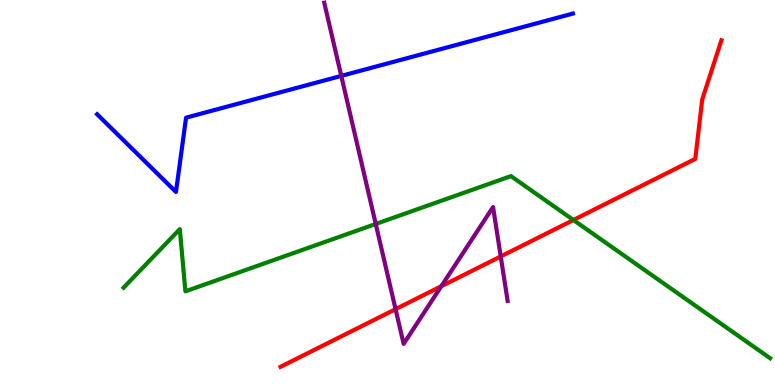[{'lines': ['blue', 'red'], 'intersections': []}, {'lines': ['green', 'red'], 'intersections': [{'x': 7.4, 'y': 4.29}]}, {'lines': ['purple', 'red'], 'intersections': [{'x': 5.1, 'y': 1.97}, {'x': 5.69, 'y': 2.57}, {'x': 6.46, 'y': 3.34}]}, {'lines': ['blue', 'green'], 'intersections': []}, {'lines': ['blue', 'purple'], 'intersections': [{'x': 4.4, 'y': 8.03}]}, {'lines': ['green', 'purple'], 'intersections': [{'x': 4.85, 'y': 4.18}]}]